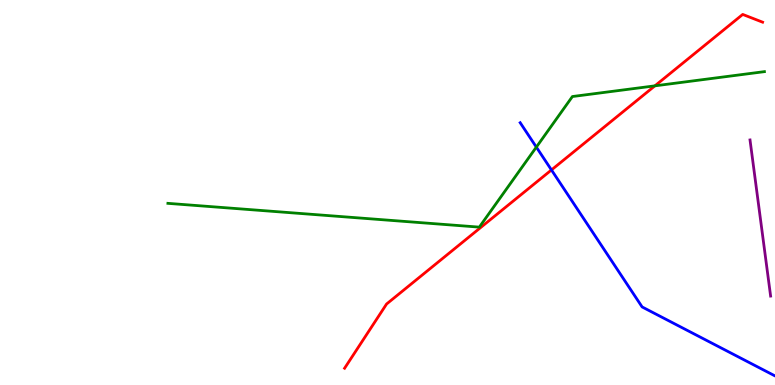[{'lines': ['blue', 'red'], 'intersections': [{'x': 7.12, 'y': 5.59}]}, {'lines': ['green', 'red'], 'intersections': [{'x': 8.45, 'y': 7.77}]}, {'lines': ['purple', 'red'], 'intersections': []}, {'lines': ['blue', 'green'], 'intersections': [{'x': 6.92, 'y': 6.18}]}, {'lines': ['blue', 'purple'], 'intersections': []}, {'lines': ['green', 'purple'], 'intersections': []}]